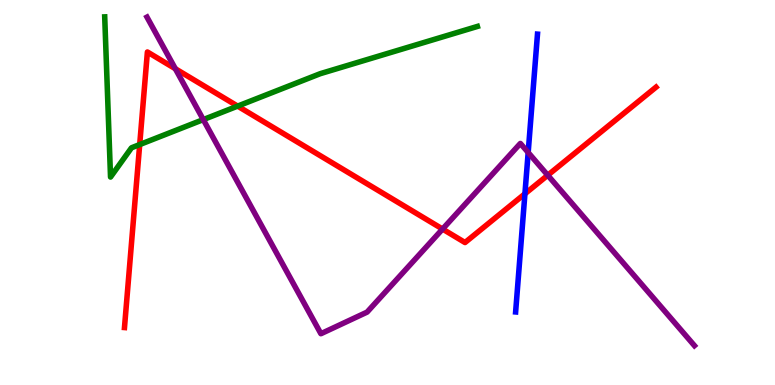[{'lines': ['blue', 'red'], 'intersections': [{'x': 6.77, 'y': 4.97}]}, {'lines': ['green', 'red'], 'intersections': [{'x': 1.8, 'y': 6.24}, {'x': 3.07, 'y': 7.24}]}, {'lines': ['purple', 'red'], 'intersections': [{'x': 2.26, 'y': 8.21}, {'x': 5.71, 'y': 4.05}, {'x': 7.07, 'y': 5.45}]}, {'lines': ['blue', 'green'], 'intersections': []}, {'lines': ['blue', 'purple'], 'intersections': [{'x': 6.82, 'y': 6.04}]}, {'lines': ['green', 'purple'], 'intersections': [{'x': 2.62, 'y': 6.89}]}]